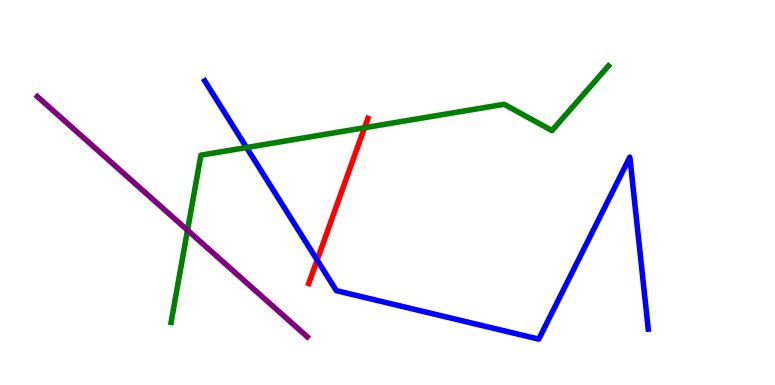[{'lines': ['blue', 'red'], 'intersections': [{'x': 4.09, 'y': 3.25}]}, {'lines': ['green', 'red'], 'intersections': [{'x': 4.7, 'y': 6.68}]}, {'lines': ['purple', 'red'], 'intersections': []}, {'lines': ['blue', 'green'], 'intersections': [{'x': 3.18, 'y': 6.17}]}, {'lines': ['blue', 'purple'], 'intersections': []}, {'lines': ['green', 'purple'], 'intersections': [{'x': 2.42, 'y': 4.02}]}]